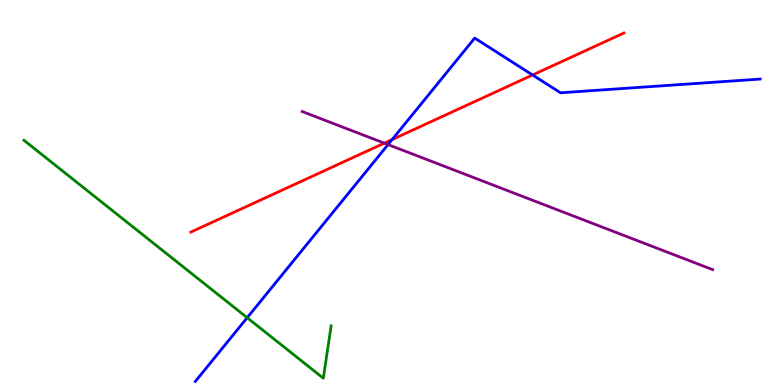[{'lines': ['blue', 'red'], 'intersections': [{'x': 5.06, 'y': 6.38}, {'x': 6.87, 'y': 8.05}]}, {'lines': ['green', 'red'], 'intersections': []}, {'lines': ['purple', 'red'], 'intersections': [{'x': 4.96, 'y': 6.28}]}, {'lines': ['blue', 'green'], 'intersections': [{'x': 3.19, 'y': 1.75}]}, {'lines': ['blue', 'purple'], 'intersections': [{'x': 5.01, 'y': 6.24}]}, {'lines': ['green', 'purple'], 'intersections': []}]